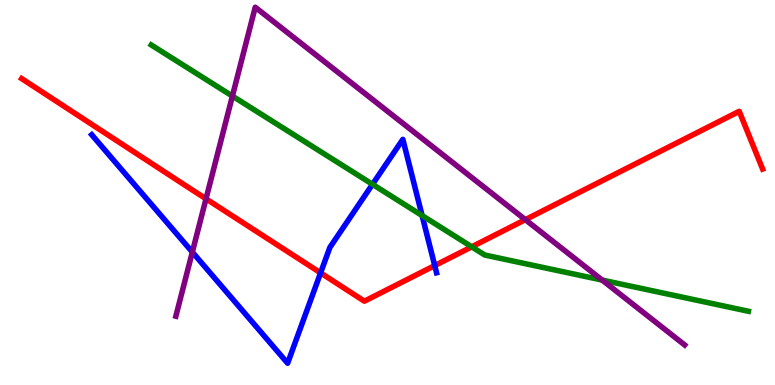[{'lines': ['blue', 'red'], 'intersections': [{'x': 4.14, 'y': 2.91}, {'x': 5.61, 'y': 3.1}]}, {'lines': ['green', 'red'], 'intersections': [{'x': 6.09, 'y': 3.59}]}, {'lines': ['purple', 'red'], 'intersections': [{'x': 2.66, 'y': 4.84}, {'x': 6.78, 'y': 4.29}]}, {'lines': ['blue', 'green'], 'intersections': [{'x': 4.81, 'y': 5.21}, {'x': 5.45, 'y': 4.4}]}, {'lines': ['blue', 'purple'], 'intersections': [{'x': 2.48, 'y': 3.45}]}, {'lines': ['green', 'purple'], 'intersections': [{'x': 3.0, 'y': 7.5}, {'x': 7.77, 'y': 2.73}]}]